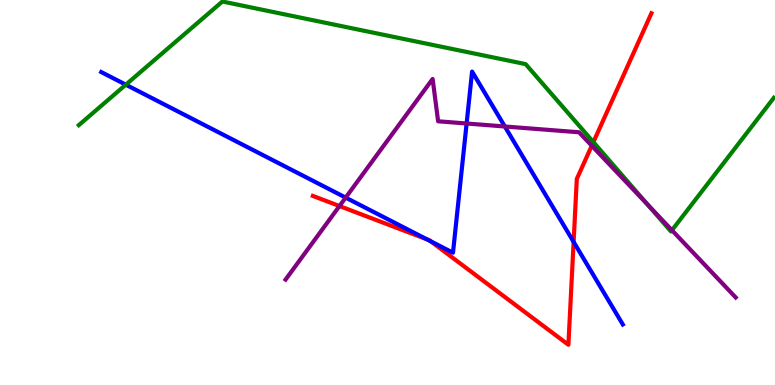[{'lines': ['blue', 'red'], 'intersections': [{'x': 5.51, 'y': 3.78}, {'x': 5.56, 'y': 3.73}, {'x': 7.4, 'y': 3.72}]}, {'lines': ['green', 'red'], 'intersections': [{'x': 7.66, 'y': 6.31}]}, {'lines': ['purple', 'red'], 'intersections': [{'x': 4.38, 'y': 4.65}, {'x': 7.64, 'y': 6.21}]}, {'lines': ['blue', 'green'], 'intersections': [{'x': 1.62, 'y': 7.8}]}, {'lines': ['blue', 'purple'], 'intersections': [{'x': 4.46, 'y': 4.87}, {'x': 6.02, 'y': 6.79}, {'x': 6.51, 'y': 6.71}]}, {'lines': ['green', 'purple'], 'intersections': [{'x': 8.36, 'y': 4.68}, {'x': 8.67, 'y': 4.02}]}]